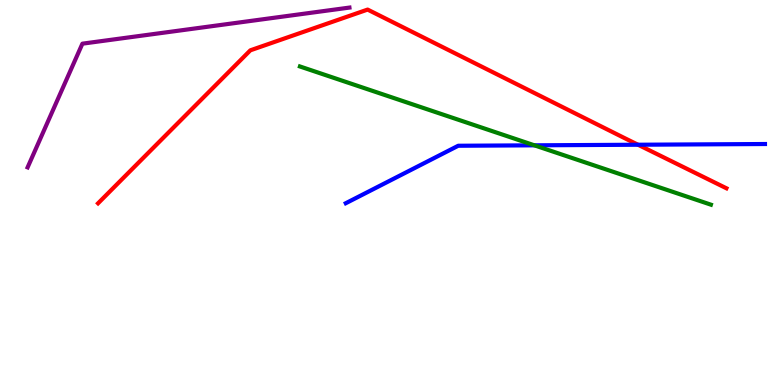[{'lines': ['blue', 'red'], 'intersections': [{'x': 8.23, 'y': 6.24}]}, {'lines': ['green', 'red'], 'intersections': []}, {'lines': ['purple', 'red'], 'intersections': []}, {'lines': ['blue', 'green'], 'intersections': [{'x': 6.9, 'y': 6.23}]}, {'lines': ['blue', 'purple'], 'intersections': []}, {'lines': ['green', 'purple'], 'intersections': []}]